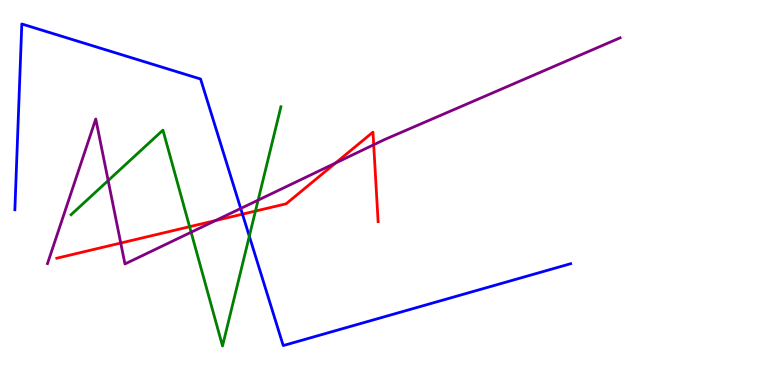[{'lines': ['blue', 'red'], 'intersections': [{'x': 3.13, 'y': 4.44}]}, {'lines': ['green', 'red'], 'intersections': [{'x': 2.45, 'y': 4.11}, {'x': 3.3, 'y': 4.52}]}, {'lines': ['purple', 'red'], 'intersections': [{'x': 1.56, 'y': 3.69}, {'x': 2.78, 'y': 4.27}, {'x': 4.33, 'y': 5.76}, {'x': 4.82, 'y': 6.24}]}, {'lines': ['blue', 'green'], 'intersections': [{'x': 3.22, 'y': 3.86}]}, {'lines': ['blue', 'purple'], 'intersections': [{'x': 3.11, 'y': 4.59}]}, {'lines': ['green', 'purple'], 'intersections': [{'x': 1.4, 'y': 5.31}, {'x': 2.47, 'y': 3.97}, {'x': 3.33, 'y': 4.8}]}]